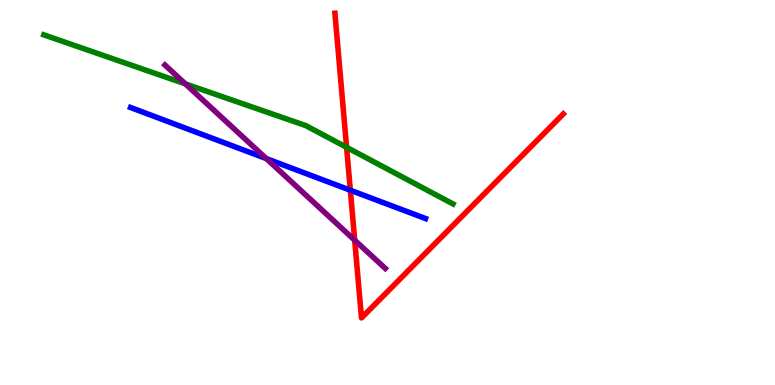[{'lines': ['blue', 'red'], 'intersections': [{'x': 4.52, 'y': 5.06}]}, {'lines': ['green', 'red'], 'intersections': [{'x': 4.47, 'y': 6.17}]}, {'lines': ['purple', 'red'], 'intersections': [{'x': 4.58, 'y': 3.76}]}, {'lines': ['blue', 'green'], 'intersections': []}, {'lines': ['blue', 'purple'], 'intersections': [{'x': 3.44, 'y': 5.88}]}, {'lines': ['green', 'purple'], 'intersections': [{'x': 2.39, 'y': 7.82}]}]